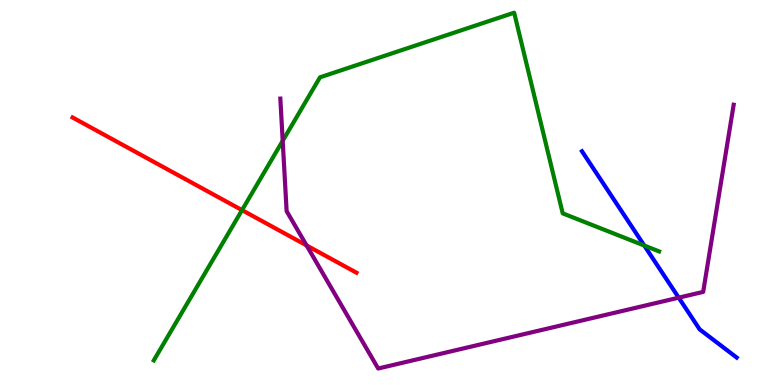[{'lines': ['blue', 'red'], 'intersections': []}, {'lines': ['green', 'red'], 'intersections': [{'x': 3.12, 'y': 4.54}]}, {'lines': ['purple', 'red'], 'intersections': [{'x': 3.96, 'y': 3.63}]}, {'lines': ['blue', 'green'], 'intersections': [{'x': 8.31, 'y': 3.62}]}, {'lines': ['blue', 'purple'], 'intersections': [{'x': 8.76, 'y': 2.27}]}, {'lines': ['green', 'purple'], 'intersections': [{'x': 3.65, 'y': 6.34}]}]